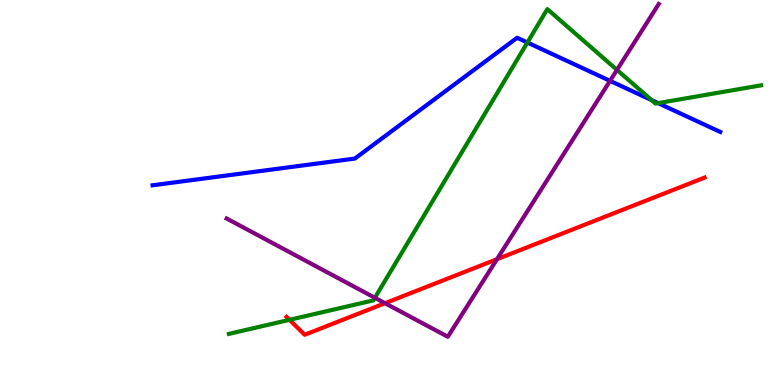[{'lines': ['blue', 'red'], 'intersections': []}, {'lines': ['green', 'red'], 'intersections': [{'x': 3.74, 'y': 1.69}]}, {'lines': ['purple', 'red'], 'intersections': [{'x': 4.97, 'y': 2.12}, {'x': 6.41, 'y': 3.27}]}, {'lines': ['blue', 'green'], 'intersections': [{'x': 6.8, 'y': 8.9}, {'x': 8.41, 'y': 7.4}, {'x': 8.49, 'y': 7.32}]}, {'lines': ['blue', 'purple'], 'intersections': [{'x': 7.87, 'y': 7.9}]}, {'lines': ['green', 'purple'], 'intersections': [{'x': 4.84, 'y': 2.27}, {'x': 7.96, 'y': 8.18}]}]